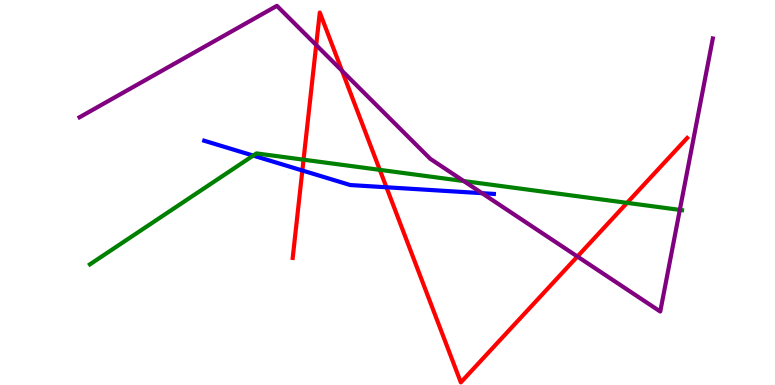[{'lines': ['blue', 'red'], 'intersections': [{'x': 3.9, 'y': 5.57}, {'x': 4.99, 'y': 5.14}]}, {'lines': ['green', 'red'], 'intersections': [{'x': 3.92, 'y': 5.85}, {'x': 4.9, 'y': 5.59}, {'x': 8.09, 'y': 4.73}]}, {'lines': ['purple', 'red'], 'intersections': [{'x': 4.08, 'y': 8.83}, {'x': 4.41, 'y': 8.16}, {'x': 7.45, 'y': 3.34}]}, {'lines': ['blue', 'green'], 'intersections': [{'x': 3.27, 'y': 5.96}]}, {'lines': ['blue', 'purple'], 'intersections': [{'x': 6.22, 'y': 4.98}]}, {'lines': ['green', 'purple'], 'intersections': [{'x': 5.98, 'y': 5.3}, {'x': 8.77, 'y': 4.55}]}]